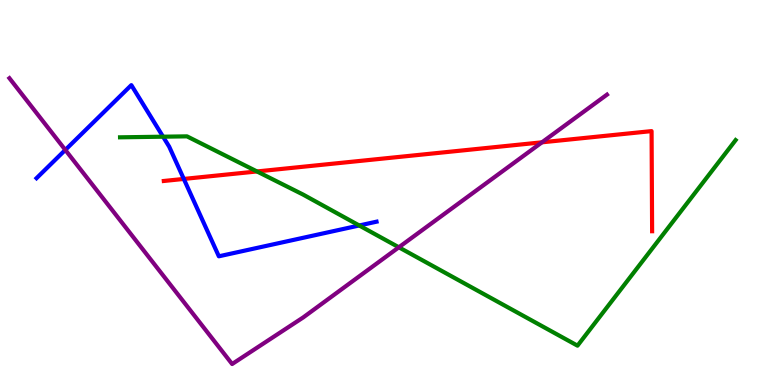[{'lines': ['blue', 'red'], 'intersections': [{'x': 2.37, 'y': 5.35}]}, {'lines': ['green', 'red'], 'intersections': [{'x': 3.32, 'y': 5.55}]}, {'lines': ['purple', 'red'], 'intersections': [{'x': 6.99, 'y': 6.3}]}, {'lines': ['blue', 'green'], 'intersections': [{'x': 2.1, 'y': 6.45}, {'x': 4.64, 'y': 4.14}]}, {'lines': ['blue', 'purple'], 'intersections': [{'x': 0.843, 'y': 6.11}]}, {'lines': ['green', 'purple'], 'intersections': [{'x': 5.15, 'y': 3.58}]}]